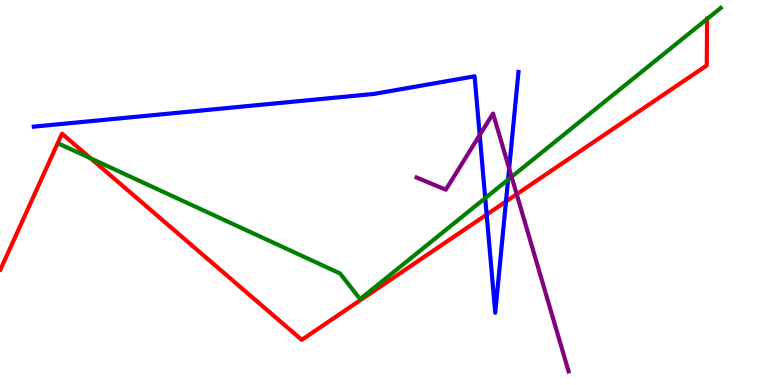[{'lines': ['blue', 'red'], 'intersections': [{'x': 6.28, 'y': 4.43}, {'x': 6.53, 'y': 4.77}]}, {'lines': ['green', 'red'], 'intersections': [{'x': 1.17, 'y': 5.89}, {'x': 9.12, 'y': 9.51}]}, {'lines': ['purple', 'red'], 'intersections': [{'x': 6.67, 'y': 4.96}]}, {'lines': ['blue', 'green'], 'intersections': [{'x': 6.26, 'y': 4.85}, {'x': 6.56, 'y': 5.33}]}, {'lines': ['blue', 'purple'], 'intersections': [{'x': 6.19, 'y': 6.49}, {'x': 6.57, 'y': 5.62}]}, {'lines': ['green', 'purple'], 'intersections': [{'x': 6.6, 'y': 5.41}]}]